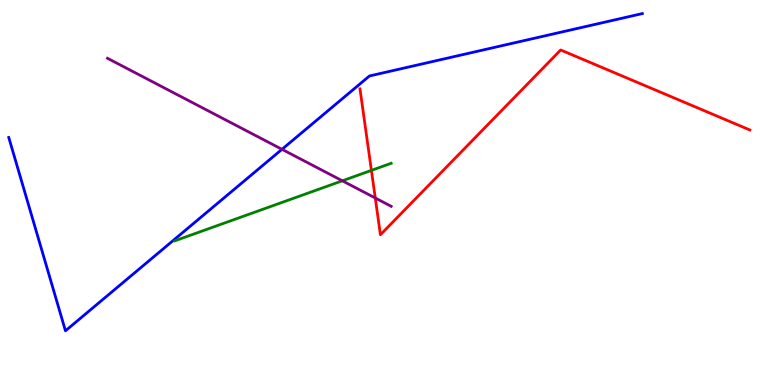[{'lines': ['blue', 'red'], 'intersections': []}, {'lines': ['green', 'red'], 'intersections': [{'x': 4.79, 'y': 5.57}]}, {'lines': ['purple', 'red'], 'intersections': [{'x': 4.84, 'y': 4.86}]}, {'lines': ['blue', 'green'], 'intersections': []}, {'lines': ['blue', 'purple'], 'intersections': [{'x': 3.64, 'y': 6.12}]}, {'lines': ['green', 'purple'], 'intersections': [{'x': 4.42, 'y': 5.3}]}]